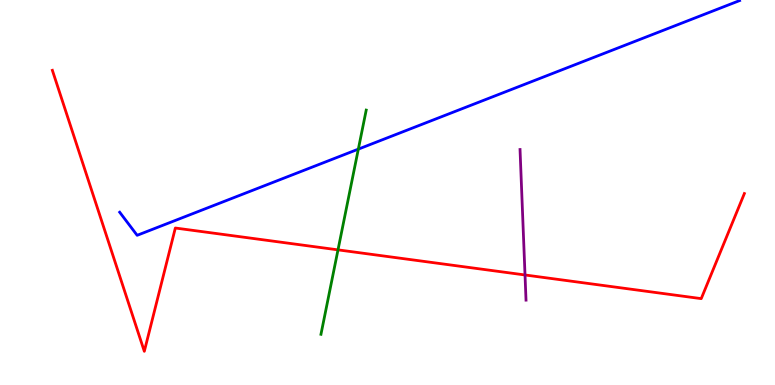[{'lines': ['blue', 'red'], 'intersections': []}, {'lines': ['green', 'red'], 'intersections': [{'x': 4.36, 'y': 3.51}]}, {'lines': ['purple', 'red'], 'intersections': [{'x': 6.77, 'y': 2.86}]}, {'lines': ['blue', 'green'], 'intersections': [{'x': 4.62, 'y': 6.13}]}, {'lines': ['blue', 'purple'], 'intersections': []}, {'lines': ['green', 'purple'], 'intersections': []}]